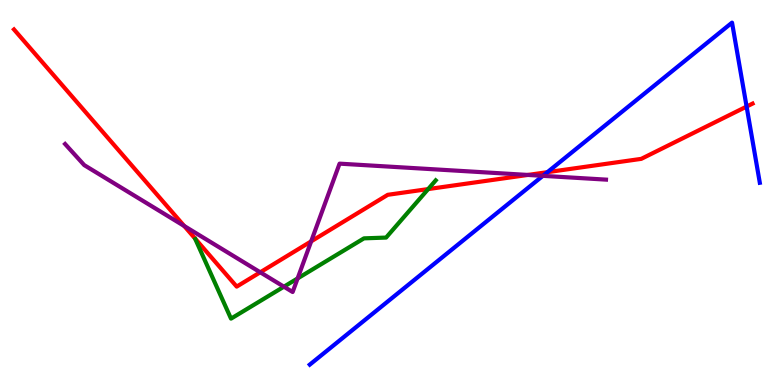[{'lines': ['blue', 'red'], 'intersections': [{'x': 7.06, 'y': 5.53}, {'x': 9.63, 'y': 7.23}]}, {'lines': ['green', 'red'], 'intersections': [{'x': 5.52, 'y': 5.09}]}, {'lines': ['purple', 'red'], 'intersections': [{'x': 2.38, 'y': 4.13}, {'x': 3.36, 'y': 2.93}, {'x': 4.02, 'y': 3.73}, {'x': 6.81, 'y': 5.46}]}, {'lines': ['blue', 'green'], 'intersections': []}, {'lines': ['blue', 'purple'], 'intersections': [{'x': 7.0, 'y': 5.43}]}, {'lines': ['green', 'purple'], 'intersections': [{'x': 3.66, 'y': 2.55}, {'x': 3.84, 'y': 2.77}]}]